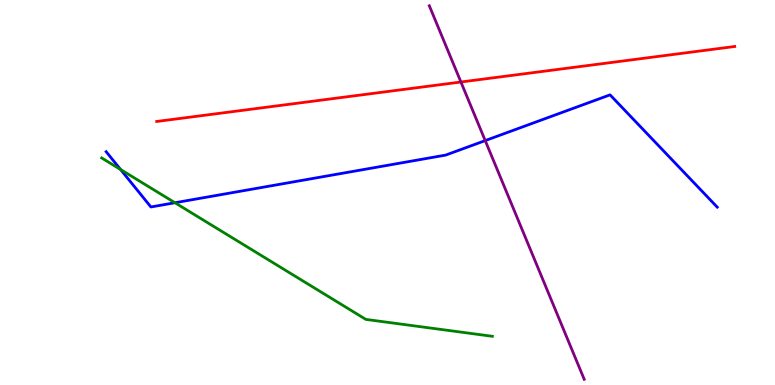[{'lines': ['blue', 'red'], 'intersections': []}, {'lines': ['green', 'red'], 'intersections': []}, {'lines': ['purple', 'red'], 'intersections': [{'x': 5.95, 'y': 7.87}]}, {'lines': ['blue', 'green'], 'intersections': [{'x': 1.56, 'y': 5.6}, {'x': 2.26, 'y': 4.73}]}, {'lines': ['blue', 'purple'], 'intersections': [{'x': 6.26, 'y': 6.35}]}, {'lines': ['green', 'purple'], 'intersections': []}]